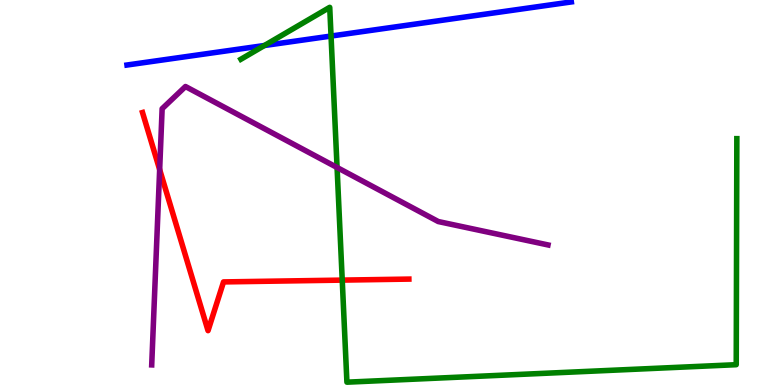[{'lines': ['blue', 'red'], 'intersections': []}, {'lines': ['green', 'red'], 'intersections': [{'x': 4.42, 'y': 2.72}]}, {'lines': ['purple', 'red'], 'intersections': [{'x': 2.06, 'y': 5.6}]}, {'lines': ['blue', 'green'], 'intersections': [{'x': 3.41, 'y': 8.82}, {'x': 4.27, 'y': 9.06}]}, {'lines': ['blue', 'purple'], 'intersections': []}, {'lines': ['green', 'purple'], 'intersections': [{'x': 4.35, 'y': 5.65}]}]